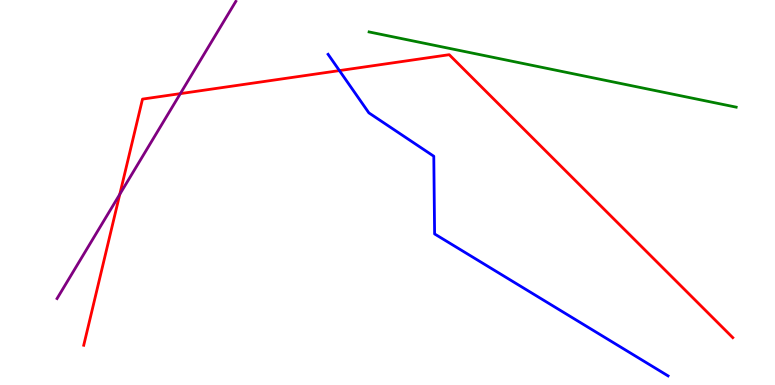[{'lines': ['blue', 'red'], 'intersections': [{'x': 4.38, 'y': 8.17}]}, {'lines': ['green', 'red'], 'intersections': []}, {'lines': ['purple', 'red'], 'intersections': [{'x': 1.55, 'y': 4.95}, {'x': 2.33, 'y': 7.57}]}, {'lines': ['blue', 'green'], 'intersections': []}, {'lines': ['blue', 'purple'], 'intersections': []}, {'lines': ['green', 'purple'], 'intersections': []}]